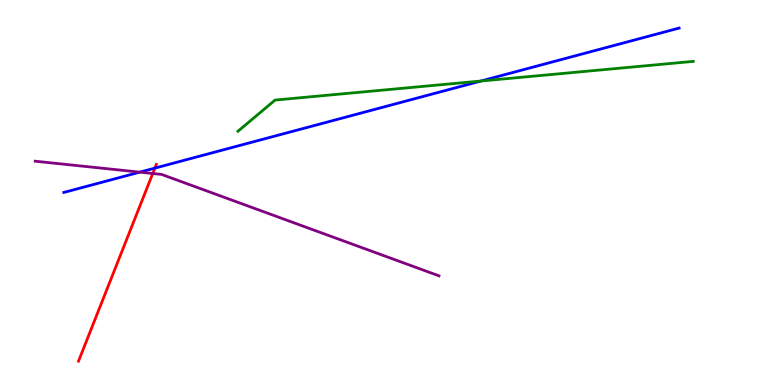[{'lines': ['blue', 'red'], 'intersections': [{'x': 2.0, 'y': 5.63}]}, {'lines': ['green', 'red'], 'intersections': []}, {'lines': ['purple', 'red'], 'intersections': [{'x': 1.97, 'y': 5.49}]}, {'lines': ['blue', 'green'], 'intersections': [{'x': 6.21, 'y': 7.9}]}, {'lines': ['blue', 'purple'], 'intersections': [{'x': 1.8, 'y': 5.53}]}, {'lines': ['green', 'purple'], 'intersections': []}]